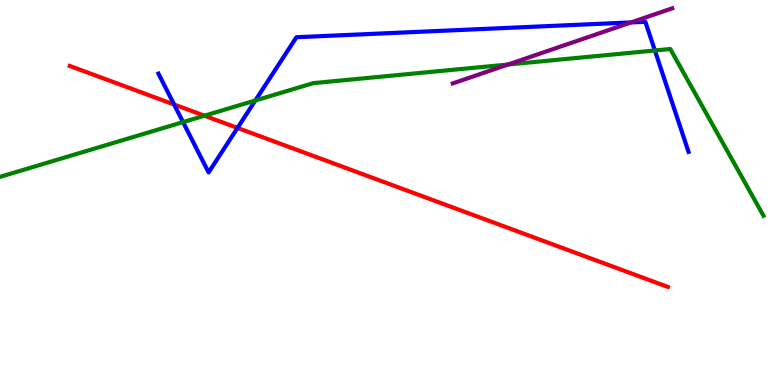[{'lines': ['blue', 'red'], 'intersections': [{'x': 2.25, 'y': 7.29}, {'x': 3.06, 'y': 6.68}]}, {'lines': ['green', 'red'], 'intersections': [{'x': 2.64, 'y': 6.99}]}, {'lines': ['purple', 'red'], 'intersections': []}, {'lines': ['blue', 'green'], 'intersections': [{'x': 2.36, 'y': 6.83}, {'x': 3.29, 'y': 7.39}, {'x': 8.45, 'y': 8.69}]}, {'lines': ['blue', 'purple'], 'intersections': [{'x': 8.14, 'y': 9.42}]}, {'lines': ['green', 'purple'], 'intersections': [{'x': 6.56, 'y': 8.32}]}]